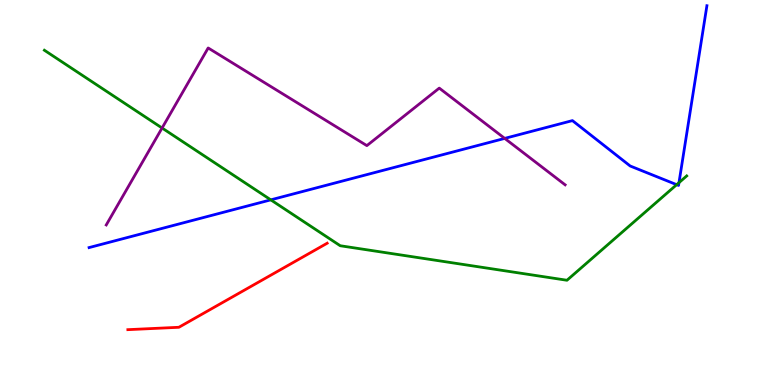[{'lines': ['blue', 'red'], 'intersections': []}, {'lines': ['green', 'red'], 'intersections': []}, {'lines': ['purple', 'red'], 'intersections': []}, {'lines': ['blue', 'green'], 'intersections': [{'x': 3.49, 'y': 4.81}, {'x': 8.73, 'y': 5.2}, {'x': 8.76, 'y': 5.26}]}, {'lines': ['blue', 'purple'], 'intersections': [{'x': 6.51, 'y': 6.41}]}, {'lines': ['green', 'purple'], 'intersections': [{'x': 2.09, 'y': 6.67}]}]